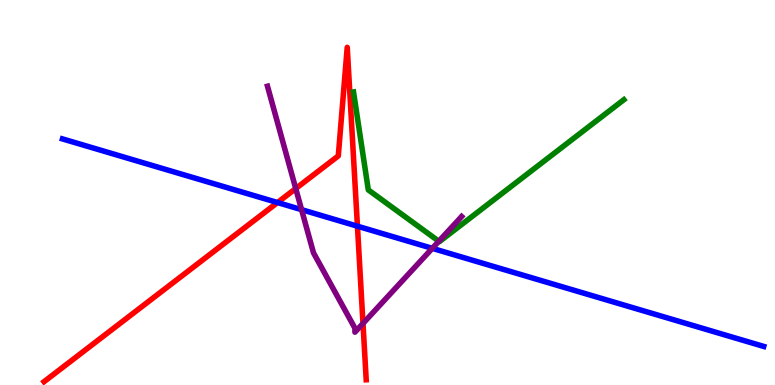[{'lines': ['blue', 'red'], 'intersections': [{'x': 3.58, 'y': 4.74}, {'x': 4.61, 'y': 4.12}]}, {'lines': ['green', 'red'], 'intersections': []}, {'lines': ['purple', 'red'], 'intersections': [{'x': 3.82, 'y': 5.1}, {'x': 4.68, 'y': 1.6}]}, {'lines': ['blue', 'green'], 'intersections': []}, {'lines': ['blue', 'purple'], 'intersections': [{'x': 3.89, 'y': 4.55}, {'x': 5.58, 'y': 3.55}]}, {'lines': ['green', 'purple'], 'intersections': [{'x': 5.66, 'y': 3.73}]}]